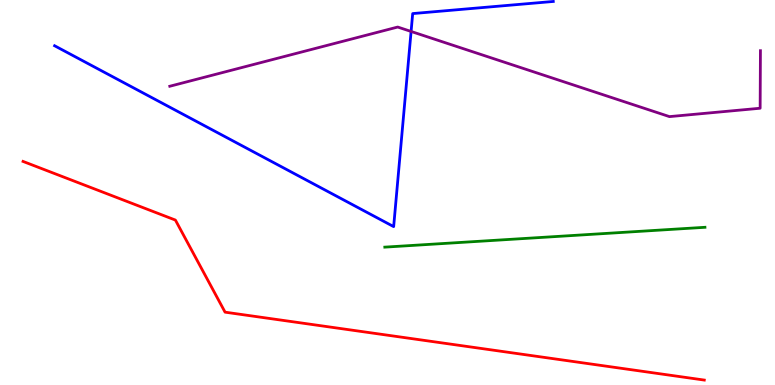[{'lines': ['blue', 'red'], 'intersections': []}, {'lines': ['green', 'red'], 'intersections': []}, {'lines': ['purple', 'red'], 'intersections': []}, {'lines': ['blue', 'green'], 'intersections': []}, {'lines': ['blue', 'purple'], 'intersections': [{'x': 5.3, 'y': 9.18}]}, {'lines': ['green', 'purple'], 'intersections': []}]